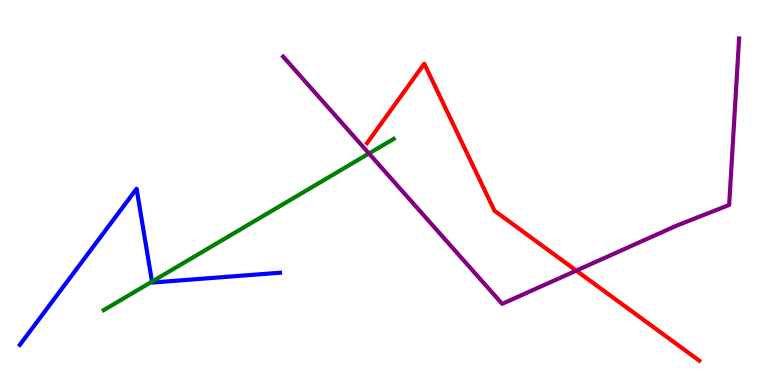[{'lines': ['blue', 'red'], 'intersections': []}, {'lines': ['green', 'red'], 'intersections': []}, {'lines': ['purple', 'red'], 'intersections': [{'x': 7.44, 'y': 2.97}]}, {'lines': ['blue', 'green'], 'intersections': [{'x': 1.96, 'y': 2.69}]}, {'lines': ['blue', 'purple'], 'intersections': []}, {'lines': ['green', 'purple'], 'intersections': [{'x': 4.76, 'y': 6.01}]}]